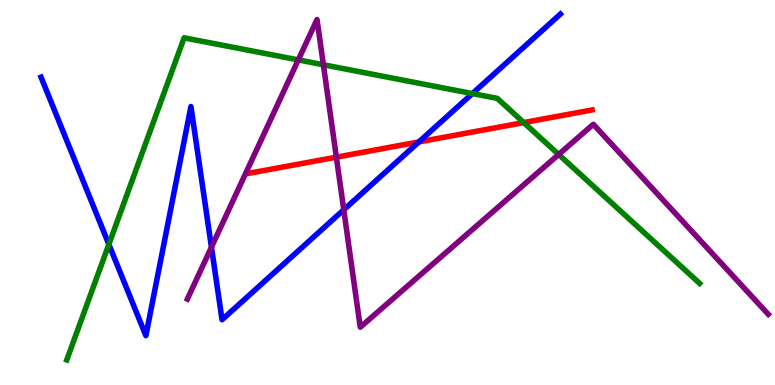[{'lines': ['blue', 'red'], 'intersections': [{'x': 5.4, 'y': 6.31}]}, {'lines': ['green', 'red'], 'intersections': [{'x': 6.76, 'y': 6.82}]}, {'lines': ['purple', 'red'], 'intersections': [{'x': 4.34, 'y': 5.92}]}, {'lines': ['blue', 'green'], 'intersections': [{'x': 1.4, 'y': 3.65}, {'x': 6.1, 'y': 7.57}]}, {'lines': ['blue', 'purple'], 'intersections': [{'x': 2.73, 'y': 3.58}, {'x': 4.44, 'y': 4.55}]}, {'lines': ['green', 'purple'], 'intersections': [{'x': 3.85, 'y': 8.44}, {'x': 4.17, 'y': 8.32}, {'x': 7.21, 'y': 5.99}]}]